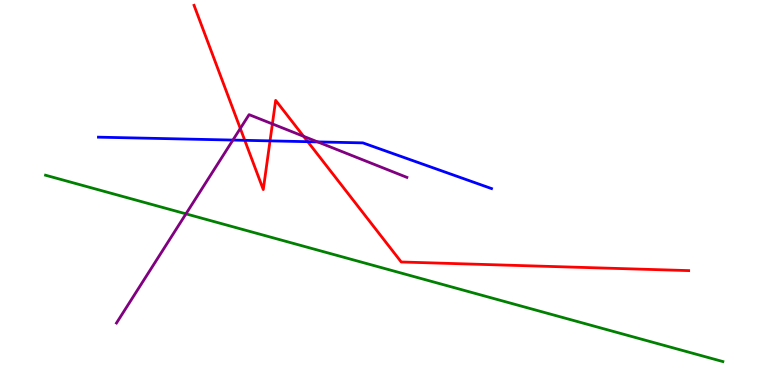[{'lines': ['blue', 'red'], 'intersections': [{'x': 3.16, 'y': 6.36}, {'x': 3.48, 'y': 6.34}, {'x': 3.97, 'y': 6.32}]}, {'lines': ['green', 'red'], 'intersections': []}, {'lines': ['purple', 'red'], 'intersections': [{'x': 3.1, 'y': 6.66}, {'x': 3.51, 'y': 6.78}, {'x': 3.92, 'y': 6.46}]}, {'lines': ['blue', 'green'], 'intersections': []}, {'lines': ['blue', 'purple'], 'intersections': [{'x': 3.01, 'y': 6.36}, {'x': 4.1, 'y': 6.31}]}, {'lines': ['green', 'purple'], 'intersections': [{'x': 2.4, 'y': 4.45}]}]